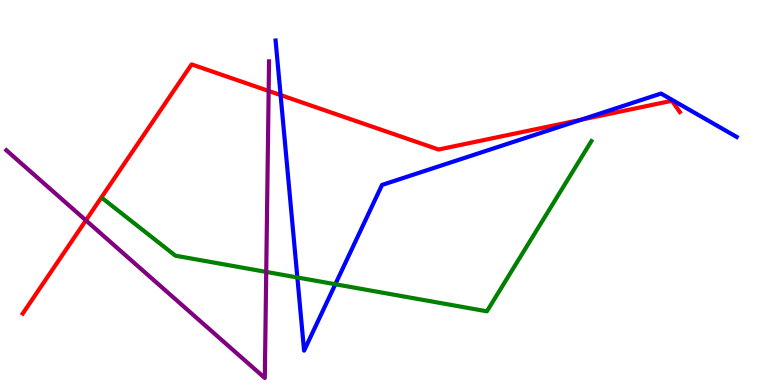[{'lines': ['blue', 'red'], 'intersections': [{'x': 3.62, 'y': 7.53}, {'x': 7.5, 'y': 6.89}]}, {'lines': ['green', 'red'], 'intersections': []}, {'lines': ['purple', 'red'], 'intersections': [{'x': 1.11, 'y': 4.28}, {'x': 3.47, 'y': 7.64}]}, {'lines': ['blue', 'green'], 'intersections': [{'x': 3.84, 'y': 2.79}, {'x': 4.33, 'y': 2.62}]}, {'lines': ['blue', 'purple'], 'intersections': []}, {'lines': ['green', 'purple'], 'intersections': [{'x': 3.44, 'y': 2.94}]}]